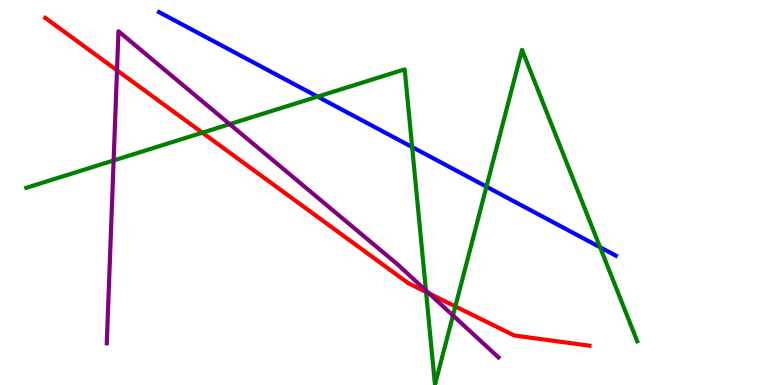[{'lines': ['blue', 'red'], 'intersections': []}, {'lines': ['green', 'red'], 'intersections': [{'x': 2.61, 'y': 6.55}, {'x': 5.5, 'y': 2.42}, {'x': 5.88, 'y': 2.04}]}, {'lines': ['purple', 'red'], 'intersections': [{'x': 1.51, 'y': 8.17}, {'x': 5.54, 'y': 2.38}]}, {'lines': ['blue', 'green'], 'intersections': [{'x': 4.1, 'y': 7.49}, {'x': 5.32, 'y': 6.18}, {'x': 6.28, 'y': 5.15}, {'x': 7.74, 'y': 3.58}]}, {'lines': ['blue', 'purple'], 'intersections': []}, {'lines': ['green', 'purple'], 'intersections': [{'x': 1.47, 'y': 5.83}, {'x': 2.96, 'y': 6.78}, {'x': 5.5, 'y': 2.45}, {'x': 5.84, 'y': 1.81}]}]